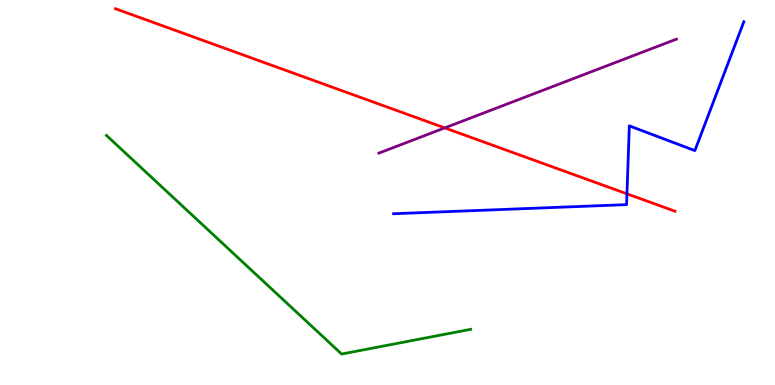[{'lines': ['blue', 'red'], 'intersections': [{'x': 8.09, 'y': 4.97}]}, {'lines': ['green', 'red'], 'intersections': []}, {'lines': ['purple', 'red'], 'intersections': [{'x': 5.74, 'y': 6.68}]}, {'lines': ['blue', 'green'], 'intersections': []}, {'lines': ['blue', 'purple'], 'intersections': []}, {'lines': ['green', 'purple'], 'intersections': []}]